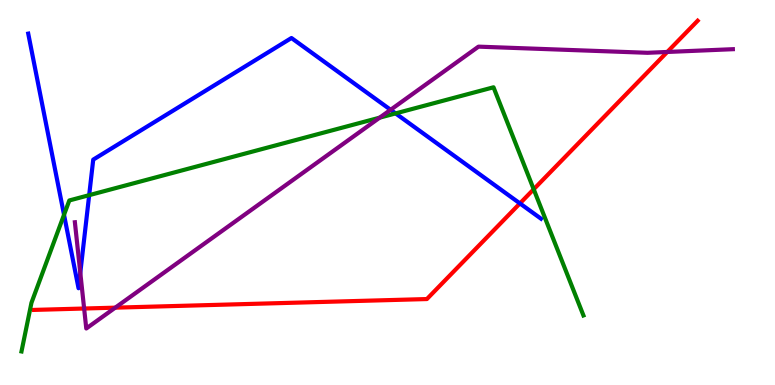[{'lines': ['blue', 'red'], 'intersections': [{'x': 6.71, 'y': 4.72}]}, {'lines': ['green', 'red'], 'intersections': [{'x': 6.89, 'y': 5.08}]}, {'lines': ['purple', 'red'], 'intersections': [{'x': 1.09, 'y': 1.99}, {'x': 1.49, 'y': 2.01}, {'x': 8.61, 'y': 8.65}]}, {'lines': ['blue', 'green'], 'intersections': [{'x': 0.826, 'y': 4.42}, {'x': 1.15, 'y': 4.93}, {'x': 5.1, 'y': 7.05}]}, {'lines': ['blue', 'purple'], 'intersections': [{'x': 1.04, 'y': 2.91}, {'x': 5.04, 'y': 7.15}]}, {'lines': ['green', 'purple'], 'intersections': [{'x': 4.9, 'y': 6.94}]}]